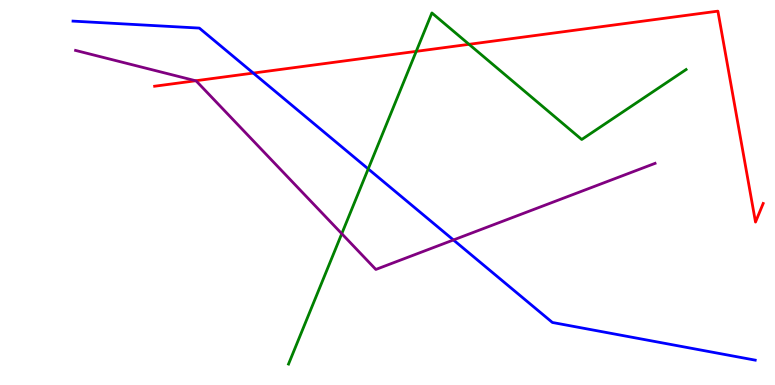[{'lines': ['blue', 'red'], 'intersections': [{'x': 3.27, 'y': 8.1}]}, {'lines': ['green', 'red'], 'intersections': [{'x': 5.37, 'y': 8.67}, {'x': 6.05, 'y': 8.85}]}, {'lines': ['purple', 'red'], 'intersections': [{'x': 2.52, 'y': 7.9}]}, {'lines': ['blue', 'green'], 'intersections': [{'x': 4.75, 'y': 5.61}]}, {'lines': ['blue', 'purple'], 'intersections': [{'x': 5.85, 'y': 3.77}]}, {'lines': ['green', 'purple'], 'intersections': [{'x': 4.41, 'y': 3.93}]}]